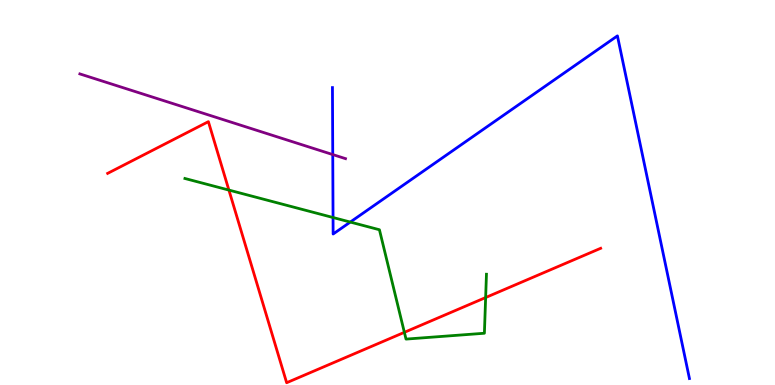[{'lines': ['blue', 'red'], 'intersections': []}, {'lines': ['green', 'red'], 'intersections': [{'x': 2.95, 'y': 5.06}, {'x': 5.22, 'y': 1.37}, {'x': 6.27, 'y': 2.27}]}, {'lines': ['purple', 'red'], 'intersections': []}, {'lines': ['blue', 'green'], 'intersections': [{'x': 4.3, 'y': 4.35}, {'x': 4.52, 'y': 4.23}]}, {'lines': ['blue', 'purple'], 'intersections': [{'x': 4.29, 'y': 5.99}]}, {'lines': ['green', 'purple'], 'intersections': []}]